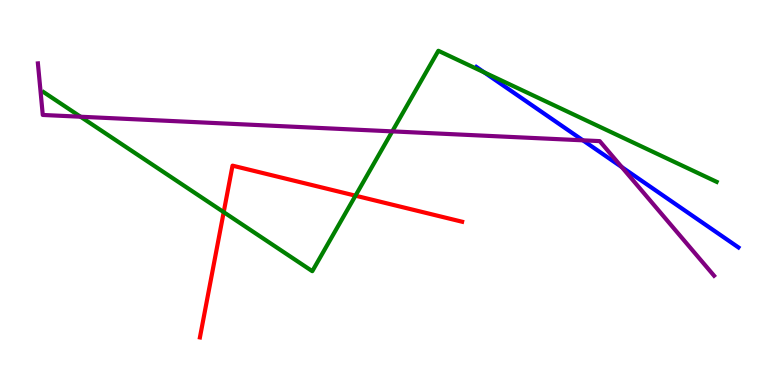[{'lines': ['blue', 'red'], 'intersections': []}, {'lines': ['green', 'red'], 'intersections': [{'x': 2.89, 'y': 4.49}, {'x': 4.59, 'y': 4.92}]}, {'lines': ['purple', 'red'], 'intersections': []}, {'lines': ['blue', 'green'], 'intersections': [{'x': 6.25, 'y': 8.12}]}, {'lines': ['blue', 'purple'], 'intersections': [{'x': 7.52, 'y': 6.36}, {'x': 8.02, 'y': 5.66}]}, {'lines': ['green', 'purple'], 'intersections': [{'x': 1.04, 'y': 6.97}, {'x': 5.06, 'y': 6.59}]}]